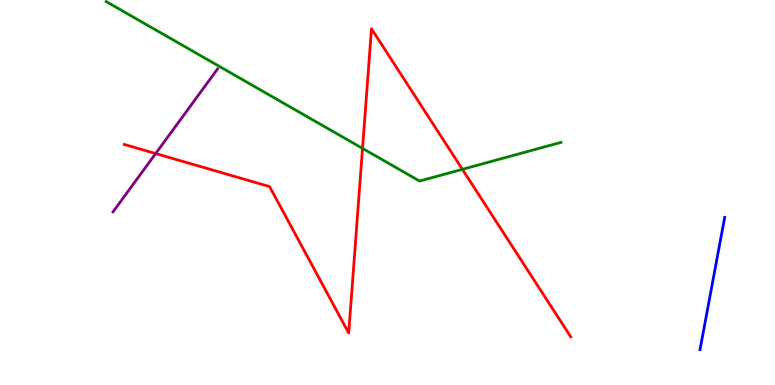[{'lines': ['blue', 'red'], 'intersections': []}, {'lines': ['green', 'red'], 'intersections': [{'x': 4.68, 'y': 6.15}, {'x': 5.97, 'y': 5.6}]}, {'lines': ['purple', 'red'], 'intersections': [{'x': 2.01, 'y': 6.01}]}, {'lines': ['blue', 'green'], 'intersections': []}, {'lines': ['blue', 'purple'], 'intersections': []}, {'lines': ['green', 'purple'], 'intersections': []}]